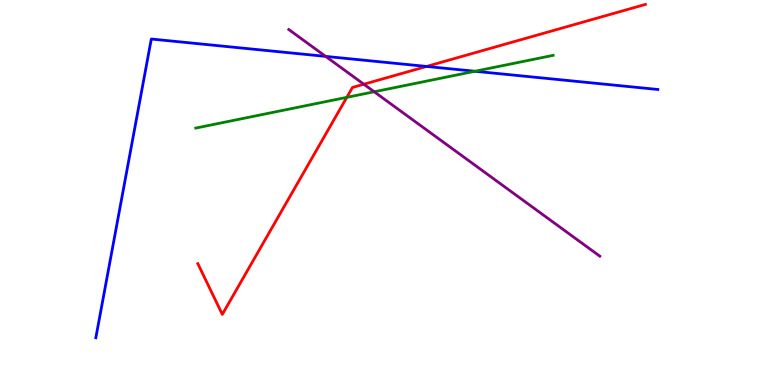[{'lines': ['blue', 'red'], 'intersections': [{'x': 5.5, 'y': 8.27}]}, {'lines': ['green', 'red'], 'intersections': [{'x': 4.47, 'y': 7.47}]}, {'lines': ['purple', 'red'], 'intersections': [{'x': 4.69, 'y': 7.81}]}, {'lines': ['blue', 'green'], 'intersections': [{'x': 6.13, 'y': 8.15}]}, {'lines': ['blue', 'purple'], 'intersections': [{'x': 4.2, 'y': 8.54}]}, {'lines': ['green', 'purple'], 'intersections': [{'x': 4.83, 'y': 7.62}]}]